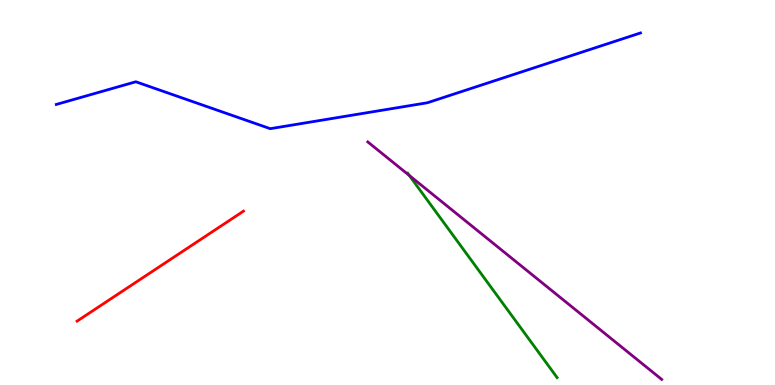[{'lines': ['blue', 'red'], 'intersections': []}, {'lines': ['green', 'red'], 'intersections': []}, {'lines': ['purple', 'red'], 'intersections': []}, {'lines': ['blue', 'green'], 'intersections': []}, {'lines': ['blue', 'purple'], 'intersections': []}, {'lines': ['green', 'purple'], 'intersections': [{'x': 5.28, 'y': 5.44}]}]